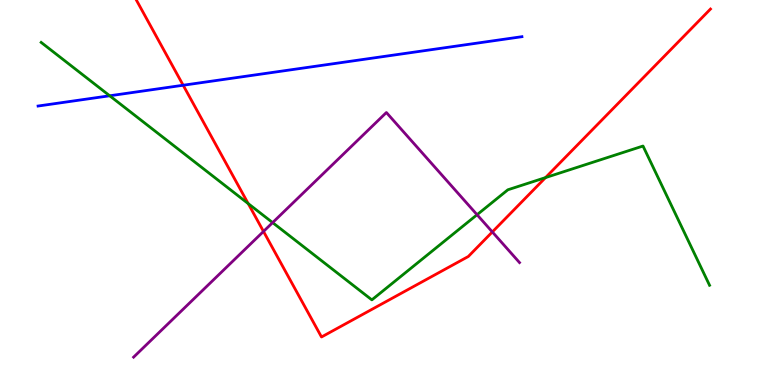[{'lines': ['blue', 'red'], 'intersections': [{'x': 2.36, 'y': 7.79}]}, {'lines': ['green', 'red'], 'intersections': [{'x': 3.2, 'y': 4.71}, {'x': 7.04, 'y': 5.39}]}, {'lines': ['purple', 'red'], 'intersections': [{'x': 3.4, 'y': 3.99}, {'x': 6.35, 'y': 3.98}]}, {'lines': ['blue', 'green'], 'intersections': [{'x': 1.42, 'y': 7.51}]}, {'lines': ['blue', 'purple'], 'intersections': []}, {'lines': ['green', 'purple'], 'intersections': [{'x': 3.52, 'y': 4.22}, {'x': 6.16, 'y': 4.42}]}]